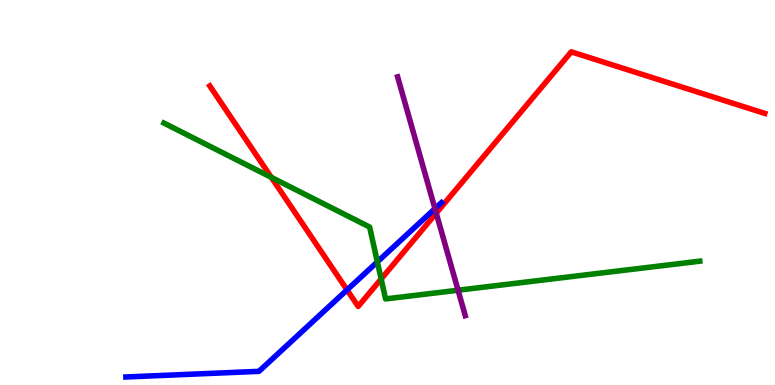[{'lines': ['blue', 'red'], 'intersections': [{'x': 4.48, 'y': 2.47}]}, {'lines': ['green', 'red'], 'intersections': [{'x': 3.5, 'y': 5.39}, {'x': 4.92, 'y': 2.75}]}, {'lines': ['purple', 'red'], 'intersections': [{'x': 5.63, 'y': 4.46}]}, {'lines': ['blue', 'green'], 'intersections': [{'x': 4.87, 'y': 3.2}]}, {'lines': ['blue', 'purple'], 'intersections': [{'x': 5.61, 'y': 4.58}]}, {'lines': ['green', 'purple'], 'intersections': [{'x': 5.91, 'y': 2.46}]}]